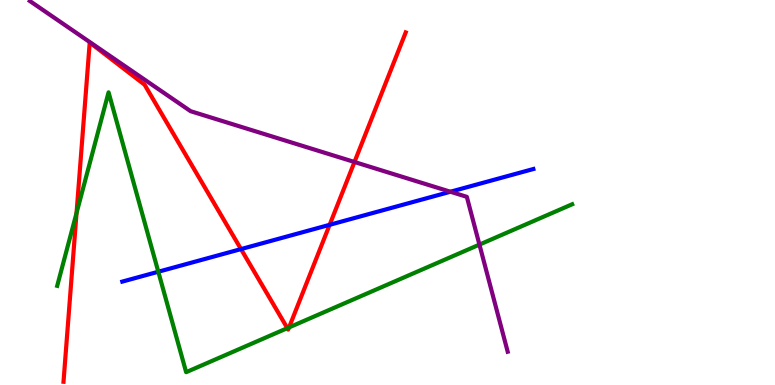[{'lines': ['blue', 'red'], 'intersections': [{'x': 3.11, 'y': 3.53}, {'x': 4.25, 'y': 4.16}]}, {'lines': ['green', 'red'], 'intersections': [{'x': 0.988, 'y': 4.47}, {'x': 3.71, 'y': 1.48}, {'x': 3.73, 'y': 1.5}]}, {'lines': ['purple', 'red'], 'intersections': [{'x': 4.57, 'y': 5.79}]}, {'lines': ['blue', 'green'], 'intersections': [{'x': 2.04, 'y': 2.94}]}, {'lines': ['blue', 'purple'], 'intersections': [{'x': 5.81, 'y': 5.02}]}, {'lines': ['green', 'purple'], 'intersections': [{'x': 6.19, 'y': 3.65}]}]